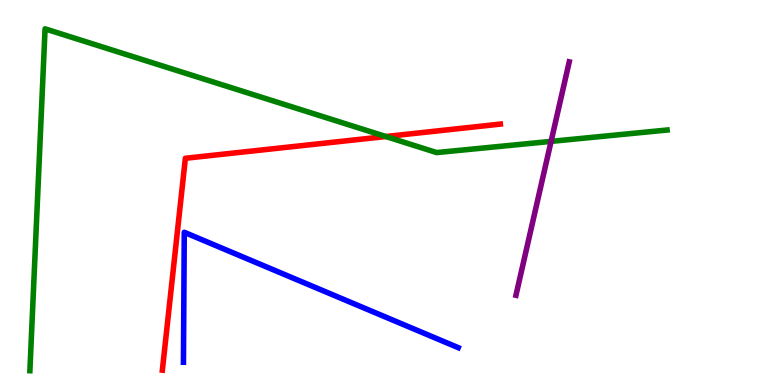[{'lines': ['blue', 'red'], 'intersections': []}, {'lines': ['green', 'red'], 'intersections': [{'x': 4.98, 'y': 6.45}]}, {'lines': ['purple', 'red'], 'intersections': []}, {'lines': ['blue', 'green'], 'intersections': []}, {'lines': ['blue', 'purple'], 'intersections': []}, {'lines': ['green', 'purple'], 'intersections': [{'x': 7.11, 'y': 6.33}]}]